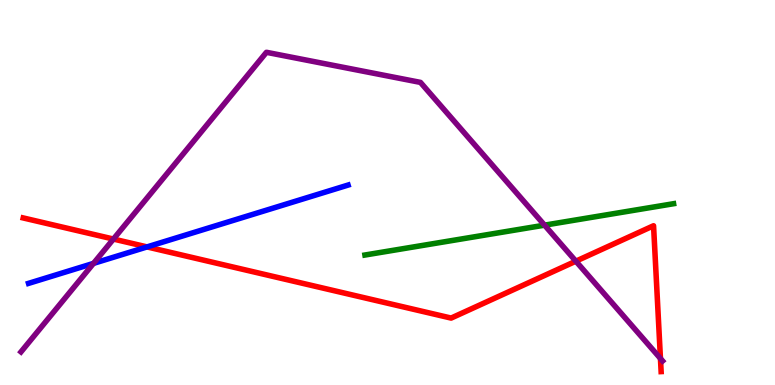[{'lines': ['blue', 'red'], 'intersections': [{'x': 1.9, 'y': 3.59}]}, {'lines': ['green', 'red'], 'intersections': []}, {'lines': ['purple', 'red'], 'intersections': [{'x': 1.46, 'y': 3.79}, {'x': 7.43, 'y': 3.22}, {'x': 8.52, 'y': 0.688}]}, {'lines': ['blue', 'green'], 'intersections': []}, {'lines': ['blue', 'purple'], 'intersections': [{'x': 1.21, 'y': 3.16}]}, {'lines': ['green', 'purple'], 'intersections': [{'x': 7.03, 'y': 4.15}]}]